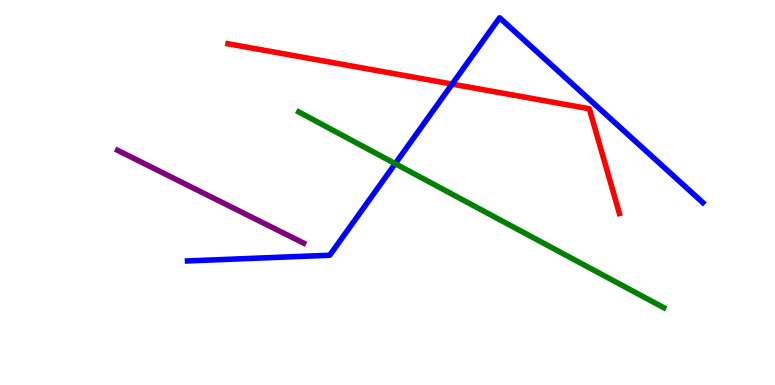[{'lines': ['blue', 'red'], 'intersections': [{'x': 5.83, 'y': 7.82}]}, {'lines': ['green', 'red'], 'intersections': []}, {'lines': ['purple', 'red'], 'intersections': []}, {'lines': ['blue', 'green'], 'intersections': [{'x': 5.1, 'y': 5.75}]}, {'lines': ['blue', 'purple'], 'intersections': []}, {'lines': ['green', 'purple'], 'intersections': []}]